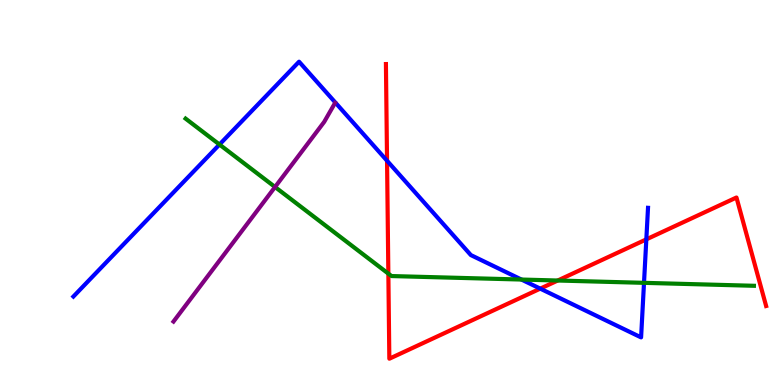[{'lines': ['blue', 'red'], 'intersections': [{'x': 4.99, 'y': 5.82}, {'x': 6.97, 'y': 2.5}, {'x': 8.34, 'y': 3.78}]}, {'lines': ['green', 'red'], 'intersections': [{'x': 5.01, 'y': 2.89}, {'x': 7.2, 'y': 2.71}]}, {'lines': ['purple', 'red'], 'intersections': []}, {'lines': ['blue', 'green'], 'intersections': [{'x': 2.83, 'y': 6.25}, {'x': 6.73, 'y': 2.74}, {'x': 8.31, 'y': 2.65}]}, {'lines': ['blue', 'purple'], 'intersections': []}, {'lines': ['green', 'purple'], 'intersections': [{'x': 3.55, 'y': 5.14}]}]